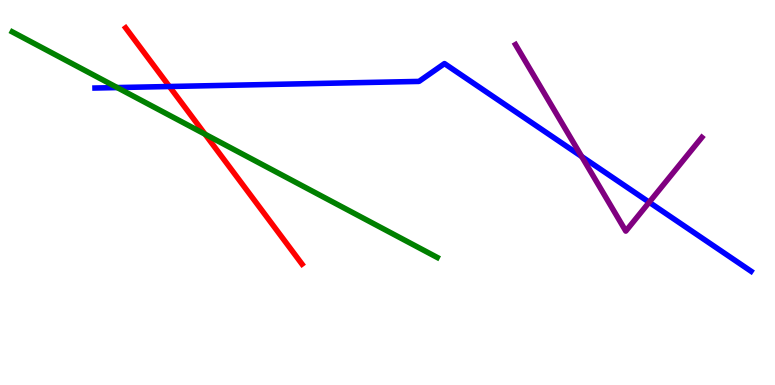[{'lines': ['blue', 'red'], 'intersections': [{'x': 2.19, 'y': 7.75}]}, {'lines': ['green', 'red'], 'intersections': [{'x': 2.65, 'y': 6.51}]}, {'lines': ['purple', 'red'], 'intersections': []}, {'lines': ['blue', 'green'], 'intersections': [{'x': 1.51, 'y': 7.73}]}, {'lines': ['blue', 'purple'], 'intersections': [{'x': 7.51, 'y': 5.93}, {'x': 8.38, 'y': 4.75}]}, {'lines': ['green', 'purple'], 'intersections': []}]